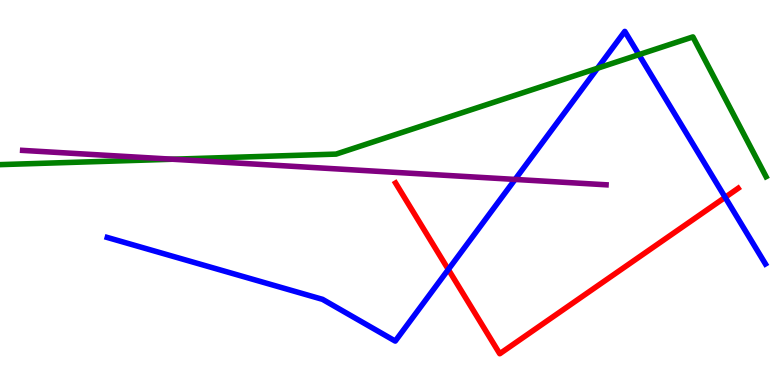[{'lines': ['blue', 'red'], 'intersections': [{'x': 5.78, 'y': 3.0}, {'x': 9.36, 'y': 4.87}]}, {'lines': ['green', 'red'], 'intersections': []}, {'lines': ['purple', 'red'], 'intersections': []}, {'lines': ['blue', 'green'], 'intersections': [{'x': 7.71, 'y': 8.23}, {'x': 8.24, 'y': 8.58}]}, {'lines': ['blue', 'purple'], 'intersections': [{'x': 6.65, 'y': 5.34}]}, {'lines': ['green', 'purple'], 'intersections': [{'x': 2.23, 'y': 5.86}]}]